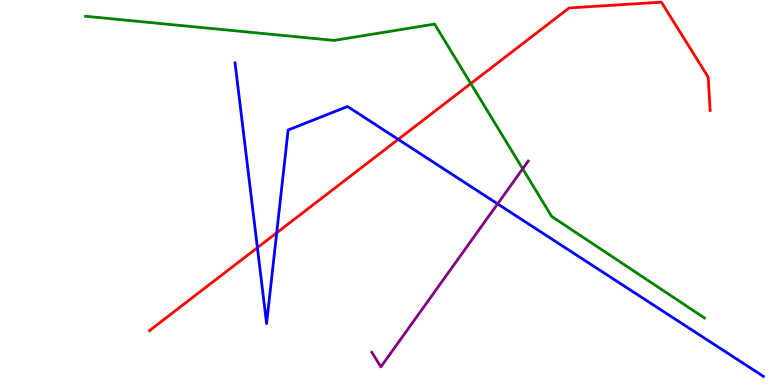[{'lines': ['blue', 'red'], 'intersections': [{'x': 3.32, 'y': 3.57}, {'x': 3.57, 'y': 3.95}, {'x': 5.14, 'y': 6.38}]}, {'lines': ['green', 'red'], 'intersections': [{'x': 6.07, 'y': 7.83}]}, {'lines': ['purple', 'red'], 'intersections': []}, {'lines': ['blue', 'green'], 'intersections': []}, {'lines': ['blue', 'purple'], 'intersections': [{'x': 6.42, 'y': 4.7}]}, {'lines': ['green', 'purple'], 'intersections': [{'x': 6.74, 'y': 5.62}]}]